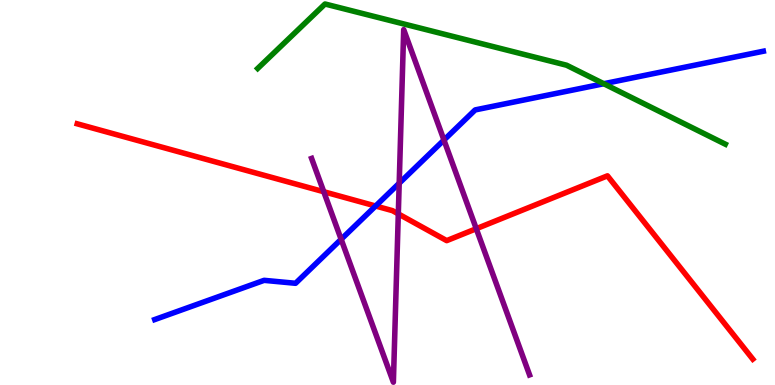[{'lines': ['blue', 'red'], 'intersections': [{'x': 4.85, 'y': 4.65}]}, {'lines': ['green', 'red'], 'intersections': []}, {'lines': ['purple', 'red'], 'intersections': [{'x': 4.18, 'y': 5.02}, {'x': 5.14, 'y': 4.44}, {'x': 6.15, 'y': 4.06}]}, {'lines': ['blue', 'green'], 'intersections': [{'x': 7.79, 'y': 7.83}]}, {'lines': ['blue', 'purple'], 'intersections': [{'x': 4.4, 'y': 3.79}, {'x': 5.15, 'y': 5.24}, {'x': 5.73, 'y': 6.36}]}, {'lines': ['green', 'purple'], 'intersections': []}]